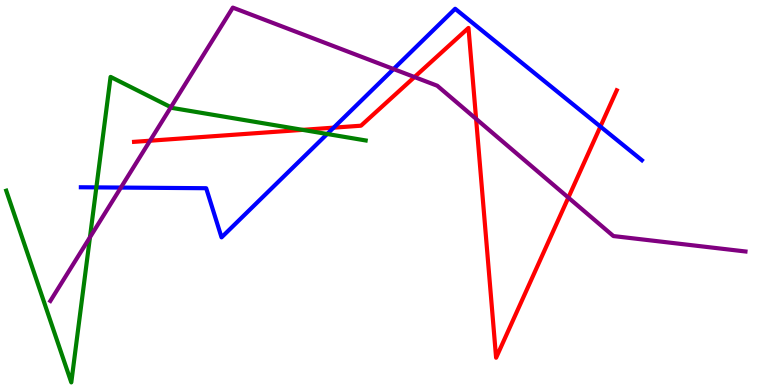[{'lines': ['blue', 'red'], 'intersections': [{'x': 4.31, 'y': 6.68}, {'x': 7.75, 'y': 6.71}]}, {'lines': ['green', 'red'], 'intersections': [{'x': 3.9, 'y': 6.63}]}, {'lines': ['purple', 'red'], 'intersections': [{'x': 1.94, 'y': 6.35}, {'x': 5.35, 'y': 8.0}, {'x': 6.14, 'y': 6.91}, {'x': 7.33, 'y': 4.87}]}, {'lines': ['blue', 'green'], 'intersections': [{'x': 1.24, 'y': 5.13}, {'x': 4.22, 'y': 6.52}]}, {'lines': ['blue', 'purple'], 'intersections': [{'x': 1.56, 'y': 5.13}, {'x': 5.08, 'y': 8.21}]}, {'lines': ['green', 'purple'], 'intersections': [{'x': 1.16, 'y': 3.84}, {'x': 2.2, 'y': 7.22}]}]